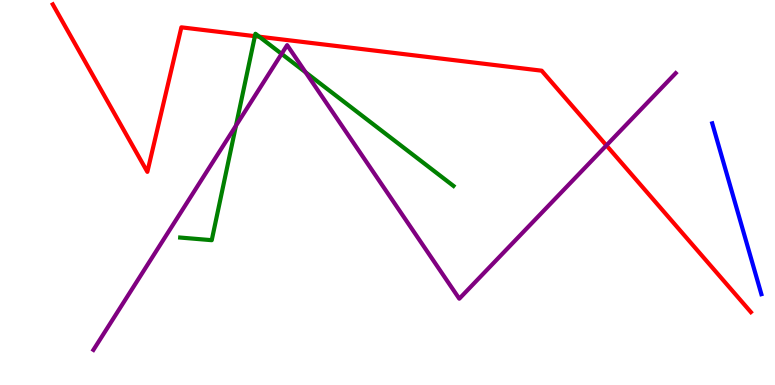[{'lines': ['blue', 'red'], 'intersections': []}, {'lines': ['green', 'red'], 'intersections': [{'x': 3.29, 'y': 9.06}, {'x': 3.35, 'y': 9.05}]}, {'lines': ['purple', 'red'], 'intersections': [{'x': 7.82, 'y': 6.22}]}, {'lines': ['blue', 'green'], 'intersections': []}, {'lines': ['blue', 'purple'], 'intersections': []}, {'lines': ['green', 'purple'], 'intersections': [{'x': 3.04, 'y': 6.74}, {'x': 3.63, 'y': 8.6}, {'x': 3.94, 'y': 8.12}]}]